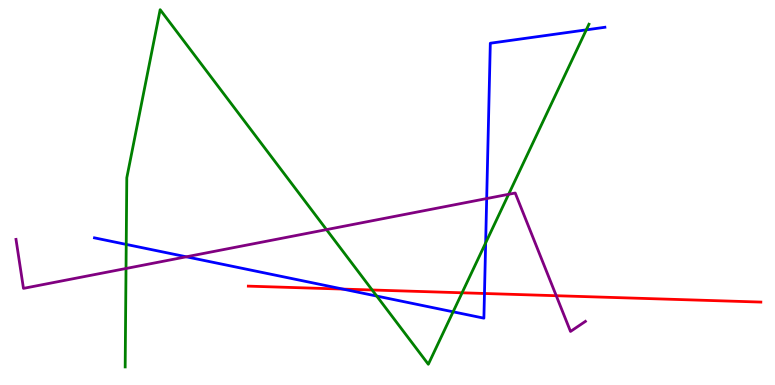[{'lines': ['blue', 'red'], 'intersections': [{'x': 4.42, 'y': 2.49}, {'x': 6.25, 'y': 2.38}]}, {'lines': ['green', 'red'], 'intersections': [{'x': 4.8, 'y': 2.47}, {'x': 5.96, 'y': 2.4}]}, {'lines': ['purple', 'red'], 'intersections': [{'x': 7.18, 'y': 2.32}]}, {'lines': ['blue', 'green'], 'intersections': [{'x': 1.63, 'y': 3.65}, {'x': 4.86, 'y': 2.31}, {'x': 5.85, 'y': 1.9}, {'x': 6.27, 'y': 3.69}, {'x': 7.56, 'y': 9.22}]}, {'lines': ['blue', 'purple'], 'intersections': [{'x': 2.4, 'y': 3.33}, {'x': 6.28, 'y': 4.84}]}, {'lines': ['green', 'purple'], 'intersections': [{'x': 1.63, 'y': 3.03}, {'x': 4.21, 'y': 4.04}, {'x': 6.56, 'y': 4.95}]}]